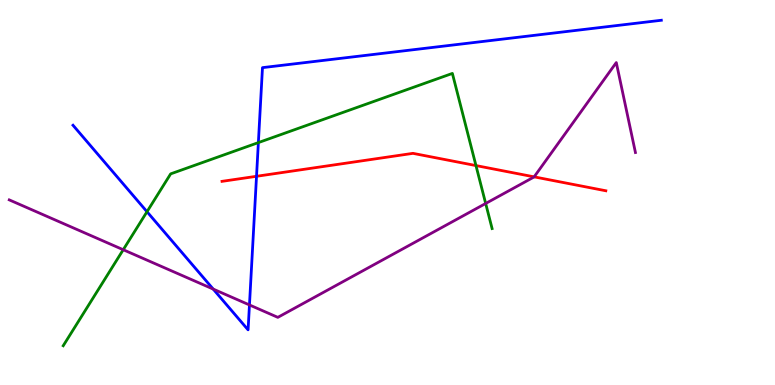[{'lines': ['blue', 'red'], 'intersections': [{'x': 3.31, 'y': 5.42}]}, {'lines': ['green', 'red'], 'intersections': [{'x': 6.14, 'y': 5.7}]}, {'lines': ['purple', 'red'], 'intersections': [{'x': 6.89, 'y': 5.41}]}, {'lines': ['blue', 'green'], 'intersections': [{'x': 1.9, 'y': 4.5}, {'x': 3.33, 'y': 6.3}]}, {'lines': ['blue', 'purple'], 'intersections': [{'x': 2.75, 'y': 2.49}, {'x': 3.22, 'y': 2.08}]}, {'lines': ['green', 'purple'], 'intersections': [{'x': 1.59, 'y': 3.51}, {'x': 6.27, 'y': 4.71}]}]